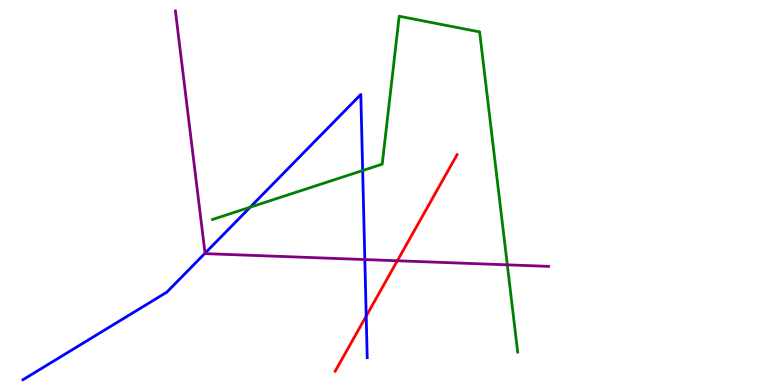[{'lines': ['blue', 'red'], 'intersections': [{'x': 4.73, 'y': 1.79}]}, {'lines': ['green', 'red'], 'intersections': []}, {'lines': ['purple', 'red'], 'intersections': [{'x': 5.13, 'y': 3.23}]}, {'lines': ['blue', 'green'], 'intersections': [{'x': 3.23, 'y': 4.62}, {'x': 4.68, 'y': 5.57}]}, {'lines': ['blue', 'purple'], 'intersections': [{'x': 2.65, 'y': 3.42}, {'x': 4.71, 'y': 3.26}]}, {'lines': ['green', 'purple'], 'intersections': [{'x': 6.55, 'y': 3.12}]}]